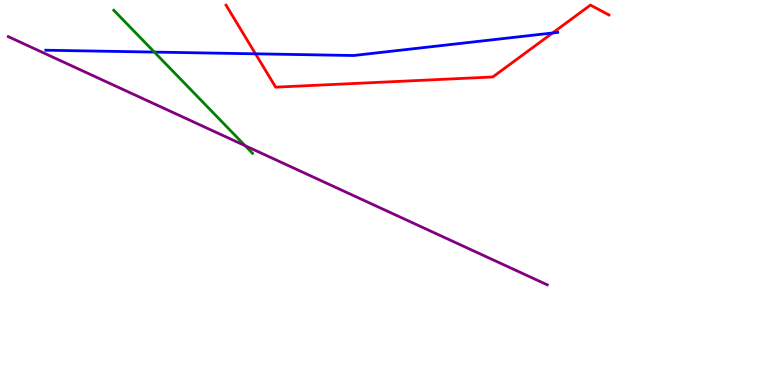[{'lines': ['blue', 'red'], 'intersections': [{'x': 3.3, 'y': 8.6}, {'x': 7.13, 'y': 9.14}]}, {'lines': ['green', 'red'], 'intersections': []}, {'lines': ['purple', 'red'], 'intersections': []}, {'lines': ['blue', 'green'], 'intersections': [{'x': 1.99, 'y': 8.65}]}, {'lines': ['blue', 'purple'], 'intersections': []}, {'lines': ['green', 'purple'], 'intersections': [{'x': 3.16, 'y': 6.22}]}]